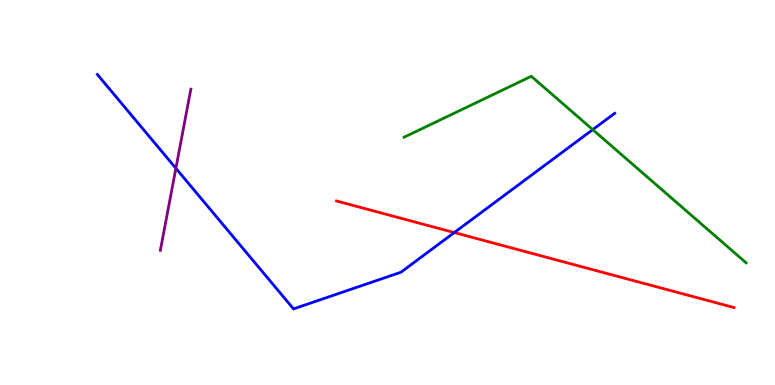[{'lines': ['blue', 'red'], 'intersections': [{'x': 5.86, 'y': 3.96}]}, {'lines': ['green', 'red'], 'intersections': []}, {'lines': ['purple', 'red'], 'intersections': []}, {'lines': ['blue', 'green'], 'intersections': [{'x': 7.65, 'y': 6.63}]}, {'lines': ['blue', 'purple'], 'intersections': [{'x': 2.27, 'y': 5.63}]}, {'lines': ['green', 'purple'], 'intersections': []}]